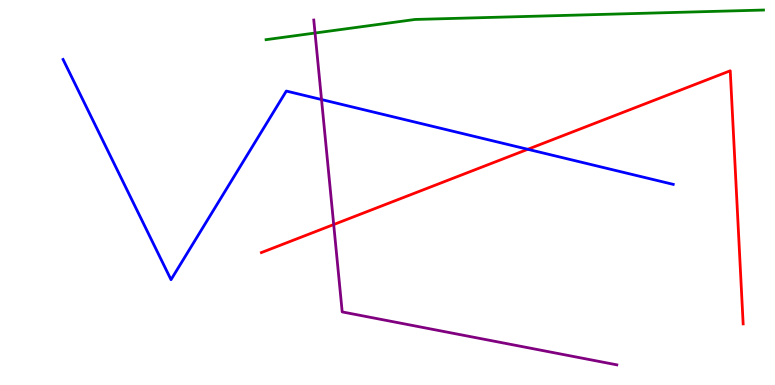[{'lines': ['blue', 'red'], 'intersections': [{'x': 6.81, 'y': 6.12}]}, {'lines': ['green', 'red'], 'intersections': []}, {'lines': ['purple', 'red'], 'intersections': [{'x': 4.31, 'y': 4.17}]}, {'lines': ['blue', 'green'], 'intersections': []}, {'lines': ['blue', 'purple'], 'intersections': [{'x': 4.15, 'y': 7.41}]}, {'lines': ['green', 'purple'], 'intersections': [{'x': 4.07, 'y': 9.14}]}]